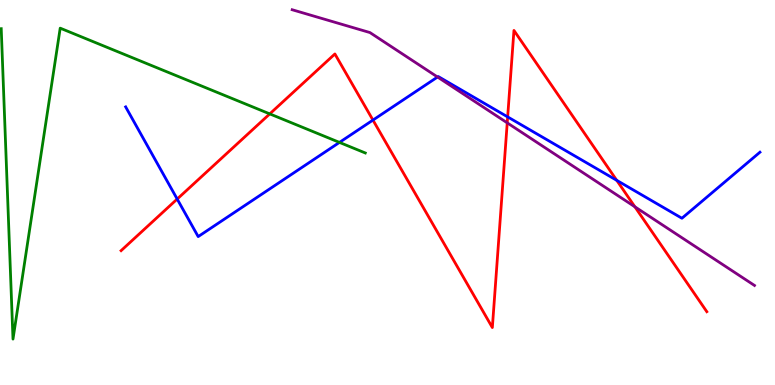[{'lines': ['blue', 'red'], 'intersections': [{'x': 2.29, 'y': 4.83}, {'x': 4.81, 'y': 6.88}, {'x': 6.55, 'y': 6.96}, {'x': 7.96, 'y': 5.32}]}, {'lines': ['green', 'red'], 'intersections': [{'x': 3.48, 'y': 7.04}]}, {'lines': ['purple', 'red'], 'intersections': [{'x': 6.54, 'y': 6.81}, {'x': 8.19, 'y': 4.63}]}, {'lines': ['blue', 'green'], 'intersections': [{'x': 4.38, 'y': 6.3}]}, {'lines': ['blue', 'purple'], 'intersections': [{'x': 5.65, 'y': 8.0}]}, {'lines': ['green', 'purple'], 'intersections': []}]